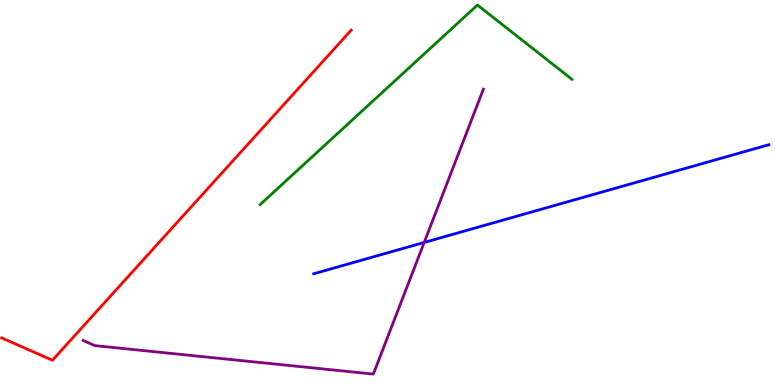[{'lines': ['blue', 'red'], 'intersections': []}, {'lines': ['green', 'red'], 'intersections': []}, {'lines': ['purple', 'red'], 'intersections': []}, {'lines': ['blue', 'green'], 'intersections': []}, {'lines': ['blue', 'purple'], 'intersections': [{'x': 5.47, 'y': 3.7}]}, {'lines': ['green', 'purple'], 'intersections': []}]